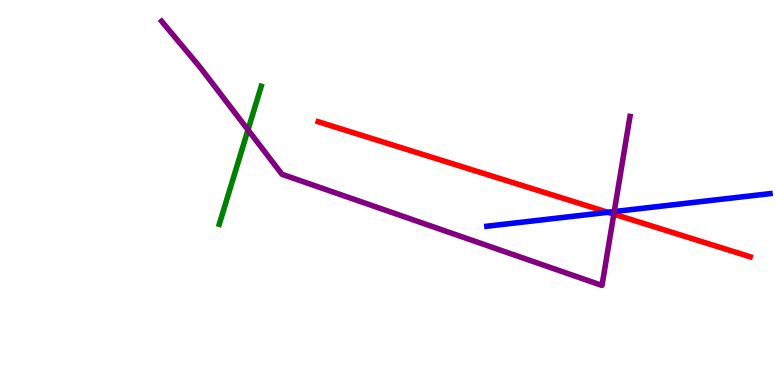[{'lines': ['blue', 'red'], 'intersections': [{'x': 7.84, 'y': 4.49}]}, {'lines': ['green', 'red'], 'intersections': []}, {'lines': ['purple', 'red'], 'intersections': [{'x': 7.92, 'y': 4.44}]}, {'lines': ['blue', 'green'], 'intersections': []}, {'lines': ['blue', 'purple'], 'intersections': [{'x': 7.93, 'y': 4.5}]}, {'lines': ['green', 'purple'], 'intersections': [{'x': 3.2, 'y': 6.63}]}]